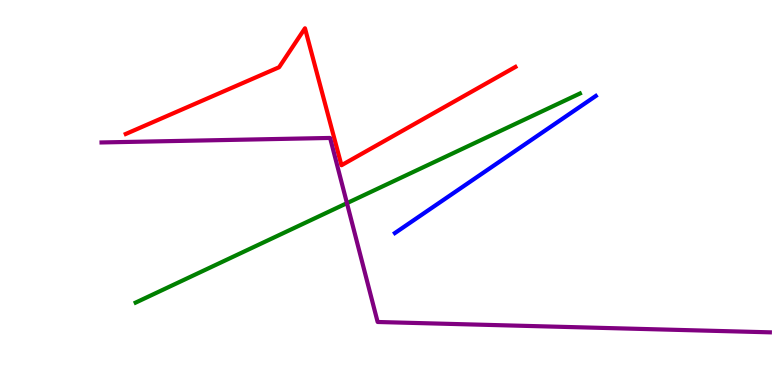[{'lines': ['blue', 'red'], 'intersections': []}, {'lines': ['green', 'red'], 'intersections': []}, {'lines': ['purple', 'red'], 'intersections': []}, {'lines': ['blue', 'green'], 'intersections': []}, {'lines': ['blue', 'purple'], 'intersections': []}, {'lines': ['green', 'purple'], 'intersections': [{'x': 4.48, 'y': 4.72}]}]